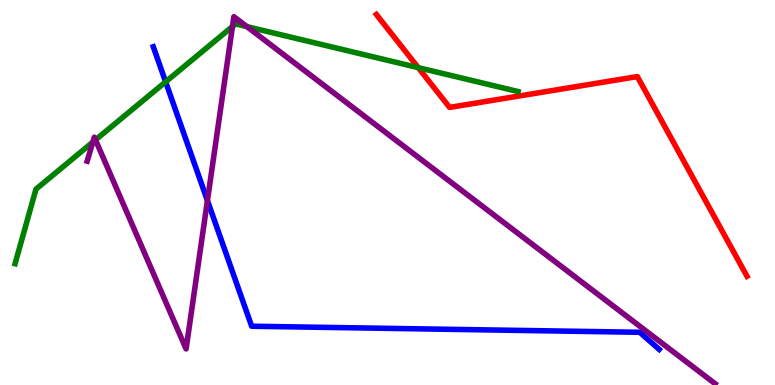[{'lines': ['blue', 'red'], 'intersections': []}, {'lines': ['green', 'red'], 'intersections': [{'x': 5.4, 'y': 8.24}]}, {'lines': ['purple', 'red'], 'intersections': []}, {'lines': ['blue', 'green'], 'intersections': [{'x': 2.14, 'y': 7.87}]}, {'lines': ['blue', 'purple'], 'intersections': [{'x': 2.68, 'y': 4.79}]}, {'lines': ['green', 'purple'], 'intersections': [{'x': 1.2, 'y': 6.31}, {'x': 1.23, 'y': 6.37}, {'x': 3.0, 'y': 9.31}, {'x': 3.19, 'y': 9.31}]}]